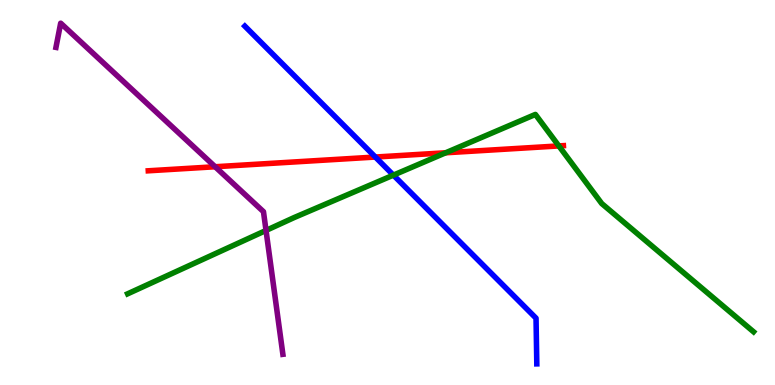[{'lines': ['blue', 'red'], 'intersections': [{'x': 4.84, 'y': 5.92}]}, {'lines': ['green', 'red'], 'intersections': [{'x': 5.75, 'y': 6.03}, {'x': 7.21, 'y': 6.21}]}, {'lines': ['purple', 'red'], 'intersections': [{'x': 2.78, 'y': 5.67}]}, {'lines': ['blue', 'green'], 'intersections': [{'x': 5.08, 'y': 5.45}]}, {'lines': ['blue', 'purple'], 'intersections': []}, {'lines': ['green', 'purple'], 'intersections': [{'x': 3.43, 'y': 4.01}]}]